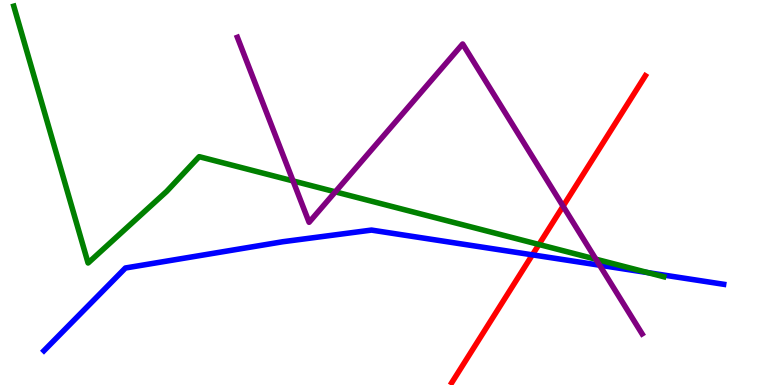[{'lines': ['blue', 'red'], 'intersections': [{'x': 6.87, 'y': 3.38}]}, {'lines': ['green', 'red'], 'intersections': [{'x': 6.95, 'y': 3.65}]}, {'lines': ['purple', 'red'], 'intersections': [{'x': 7.27, 'y': 4.64}]}, {'lines': ['blue', 'green'], 'intersections': [{'x': 8.36, 'y': 2.92}]}, {'lines': ['blue', 'purple'], 'intersections': [{'x': 7.74, 'y': 3.11}]}, {'lines': ['green', 'purple'], 'intersections': [{'x': 3.78, 'y': 5.3}, {'x': 4.33, 'y': 5.02}, {'x': 7.69, 'y': 3.27}]}]